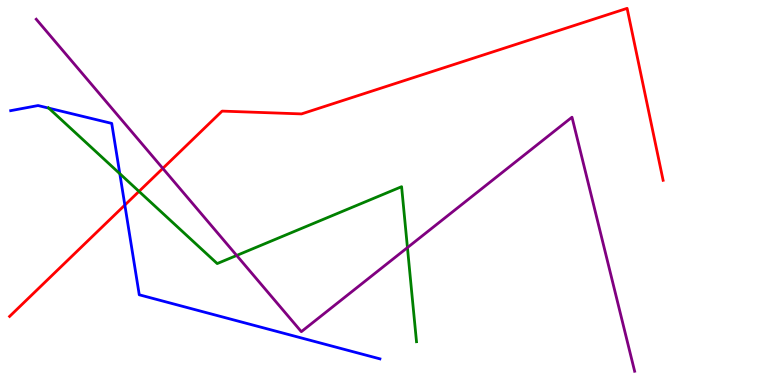[{'lines': ['blue', 'red'], 'intersections': [{'x': 1.61, 'y': 4.67}]}, {'lines': ['green', 'red'], 'intersections': [{'x': 1.79, 'y': 5.03}]}, {'lines': ['purple', 'red'], 'intersections': [{'x': 2.1, 'y': 5.63}]}, {'lines': ['blue', 'green'], 'intersections': [{'x': 0.629, 'y': 7.19}, {'x': 1.55, 'y': 5.49}]}, {'lines': ['blue', 'purple'], 'intersections': []}, {'lines': ['green', 'purple'], 'intersections': [{'x': 3.05, 'y': 3.36}, {'x': 5.26, 'y': 3.57}]}]